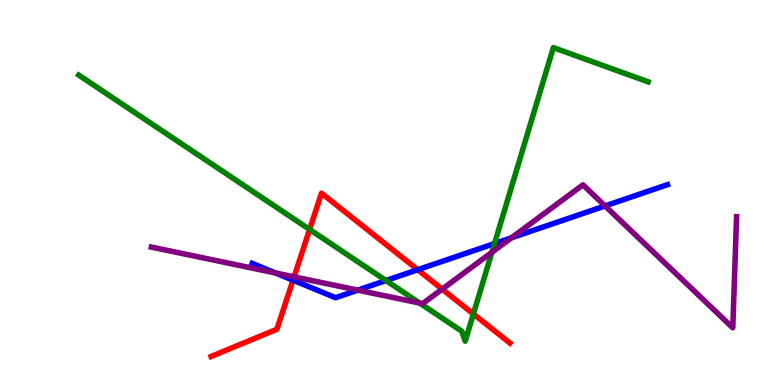[{'lines': ['blue', 'red'], 'intersections': [{'x': 3.78, 'y': 2.72}, {'x': 5.39, 'y': 2.99}]}, {'lines': ['green', 'red'], 'intersections': [{'x': 4.0, 'y': 4.04}, {'x': 6.11, 'y': 1.84}]}, {'lines': ['purple', 'red'], 'intersections': [{'x': 3.79, 'y': 2.81}, {'x': 5.71, 'y': 2.49}]}, {'lines': ['blue', 'green'], 'intersections': [{'x': 4.98, 'y': 2.71}, {'x': 6.38, 'y': 3.67}]}, {'lines': ['blue', 'purple'], 'intersections': [{'x': 3.55, 'y': 2.91}, {'x': 4.62, 'y': 2.46}, {'x': 6.6, 'y': 3.82}, {'x': 7.81, 'y': 4.65}]}, {'lines': ['green', 'purple'], 'intersections': [{'x': 5.41, 'y': 2.13}, {'x': 6.35, 'y': 3.45}]}]